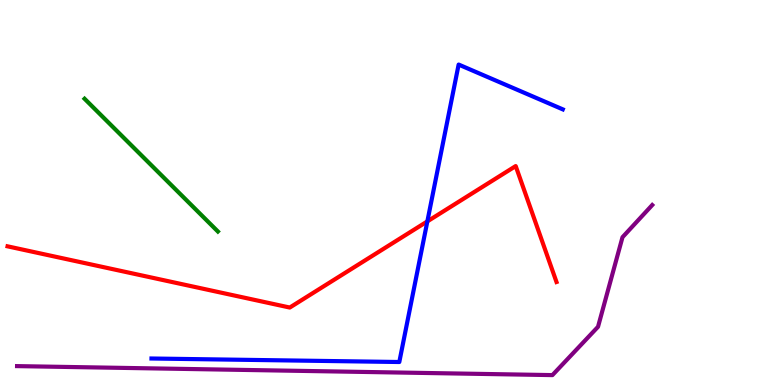[{'lines': ['blue', 'red'], 'intersections': [{'x': 5.51, 'y': 4.25}]}, {'lines': ['green', 'red'], 'intersections': []}, {'lines': ['purple', 'red'], 'intersections': []}, {'lines': ['blue', 'green'], 'intersections': []}, {'lines': ['blue', 'purple'], 'intersections': []}, {'lines': ['green', 'purple'], 'intersections': []}]